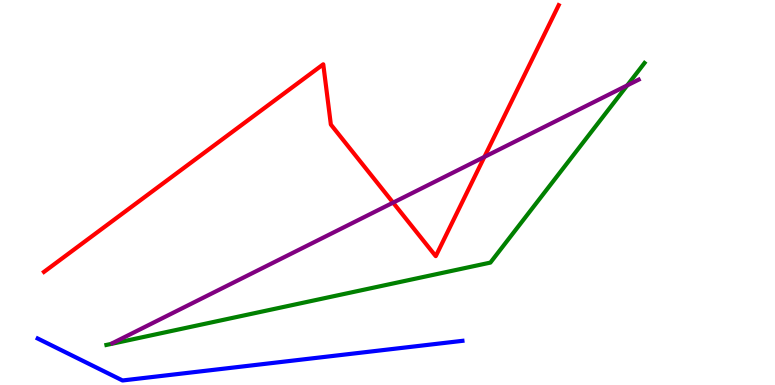[{'lines': ['blue', 'red'], 'intersections': []}, {'lines': ['green', 'red'], 'intersections': []}, {'lines': ['purple', 'red'], 'intersections': [{'x': 5.07, 'y': 4.74}, {'x': 6.25, 'y': 5.92}]}, {'lines': ['blue', 'green'], 'intersections': []}, {'lines': ['blue', 'purple'], 'intersections': []}, {'lines': ['green', 'purple'], 'intersections': [{'x': 8.09, 'y': 7.78}]}]